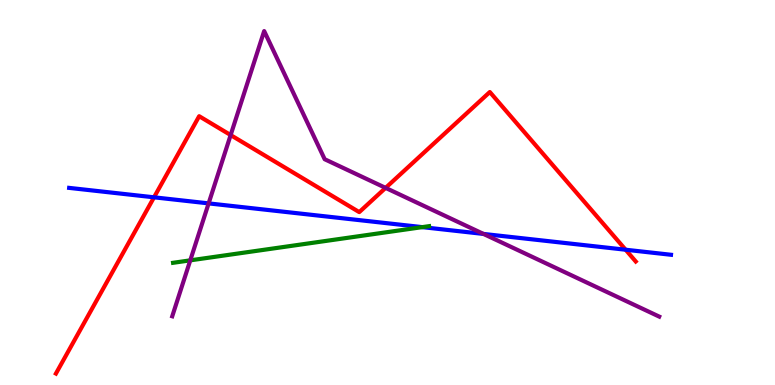[{'lines': ['blue', 'red'], 'intersections': [{'x': 1.99, 'y': 4.87}, {'x': 8.07, 'y': 3.51}]}, {'lines': ['green', 'red'], 'intersections': []}, {'lines': ['purple', 'red'], 'intersections': [{'x': 2.98, 'y': 6.49}, {'x': 4.98, 'y': 5.12}]}, {'lines': ['blue', 'green'], 'intersections': [{'x': 5.45, 'y': 4.1}]}, {'lines': ['blue', 'purple'], 'intersections': [{'x': 2.69, 'y': 4.72}, {'x': 6.24, 'y': 3.92}]}, {'lines': ['green', 'purple'], 'intersections': [{'x': 2.46, 'y': 3.24}]}]